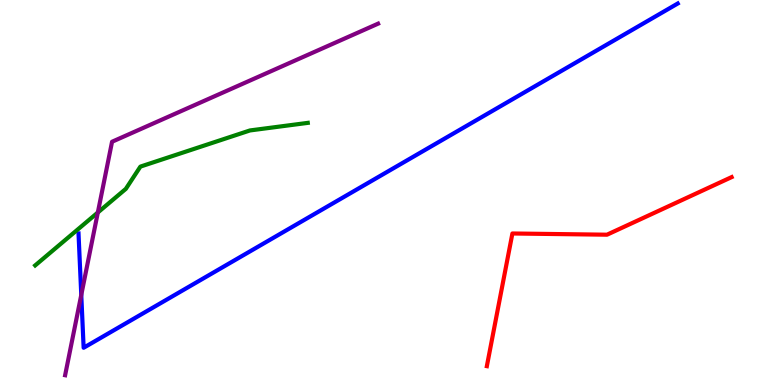[{'lines': ['blue', 'red'], 'intersections': []}, {'lines': ['green', 'red'], 'intersections': []}, {'lines': ['purple', 'red'], 'intersections': []}, {'lines': ['blue', 'green'], 'intersections': []}, {'lines': ['blue', 'purple'], 'intersections': [{'x': 1.05, 'y': 2.34}]}, {'lines': ['green', 'purple'], 'intersections': [{'x': 1.26, 'y': 4.48}]}]